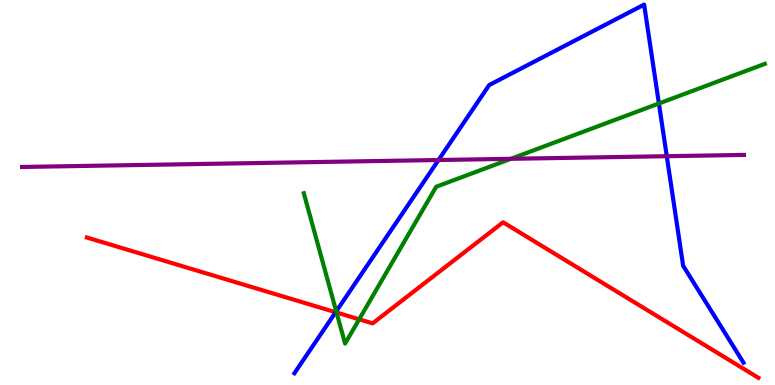[{'lines': ['blue', 'red'], 'intersections': [{'x': 4.33, 'y': 1.89}]}, {'lines': ['green', 'red'], 'intersections': [{'x': 4.34, 'y': 1.88}, {'x': 4.63, 'y': 1.71}]}, {'lines': ['purple', 'red'], 'intersections': []}, {'lines': ['blue', 'green'], 'intersections': [{'x': 4.34, 'y': 1.91}, {'x': 8.5, 'y': 7.31}]}, {'lines': ['blue', 'purple'], 'intersections': [{'x': 5.66, 'y': 5.84}, {'x': 8.6, 'y': 5.94}]}, {'lines': ['green', 'purple'], 'intersections': [{'x': 6.59, 'y': 5.88}]}]